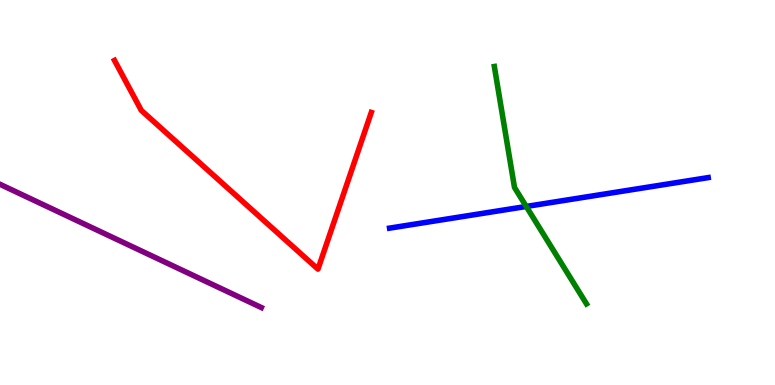[{'lines': ['blue', 'red'], 'intersections': []}, {'lines': ['green', 'red'], 'intersections': []}, {'lines': ['purple', 'red'], 'intersections': []}, {'lines': ['blue', 'green'], 'intersections': [{'x': 6.79, 'y': 4.64}]}, {'lines': ['blue', 'purple'], 'intersections': []}, {'lines': ['green', 'purple'], 'intersections': []}]